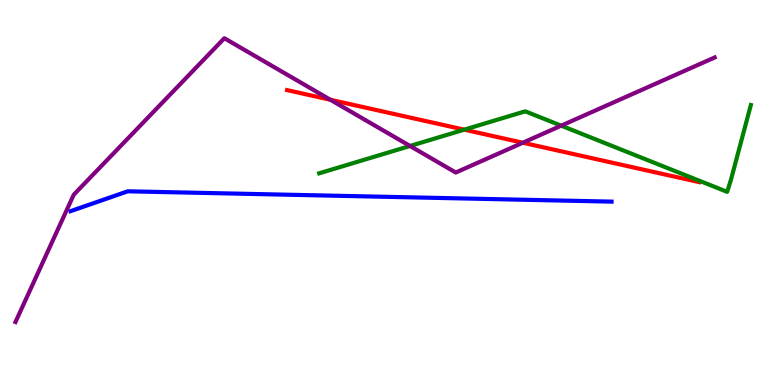[{'lines': ['blue', 'red'], 'intersections': []}, {'lines': ['green', 'red'], 'intersections': [{'x': 5.99, 'y': 6.63}]}, {'lines': ['purple', 'red'], 'intersections': [{'x': 4.26, 'y': 7.41}, {'x': 6.75, 'y': 6.29}]}, {'lines': ['blue', 'green'], 'intersections': []}, {'lines': ['blue', 'purple'], 'intersections': []}, {'lines': ['green', 'purple'], 'intersections': [{'x': 5.29, 'y': 6.21}, {'x': 7.24, 'y': 6.74}]}]